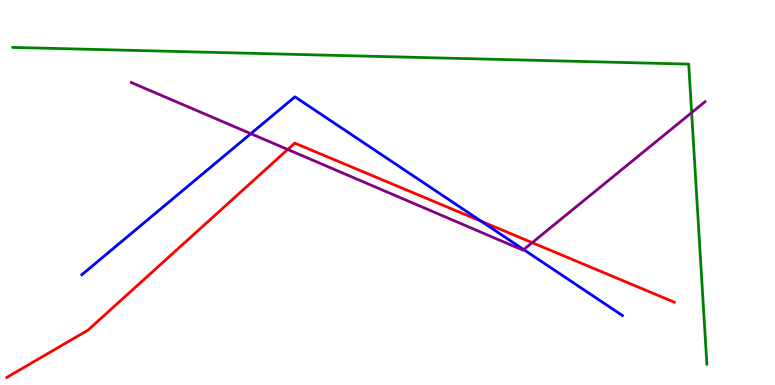[{'lines': ['blue', 'red'], 'intersections': [{'x': 6.21, 'y': 4.25}]}, {'lines': ['green', 'red'], 'intersections': []}, {'lines': ['purple', 'red'], 'intersections': [{'x': 3.71, 'y': 6.12}, {'x': 6.87, 'y': 3.7}]}, {'lines': ['blue', 'green'], 'intersections': []}, {'lines': ['blue', 'purple'], 'intersections': [{'x': 3.24, 'y': 6.53}, {'x': 6.76, 'y': 3.52}]}, {'lines': ['green', 'purple'], 'intersections': [{'x': 8.92, 'y': 7.07}]}]